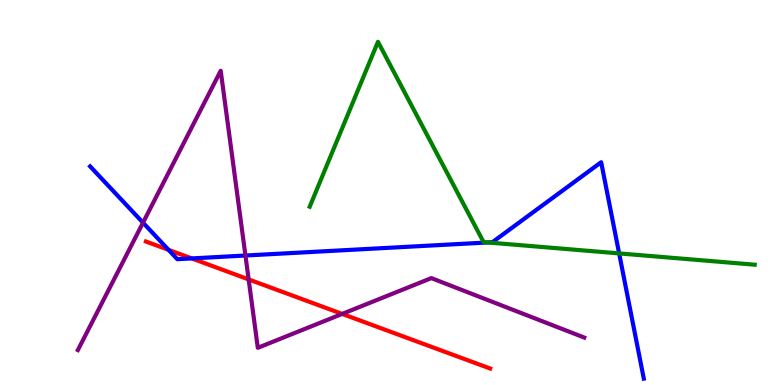[{'lines': ['blue', 'red'], 'intersections': [{'x': 2.17, 'y': 3.51}, {'x': 2.47, 'y': 3.29}]}, {'lines': ['green', 'red'], 'intersections': []}, {'lines': ['purple', 'red'], 'intersections': [{'x': 3.21, 'y': 2.74}, {'x': 4.42, 'y': 1.85}]}, {'lines': ['blue', 'green'], 'intersections': [{'x': 6.29, 'y': 3.7}, {'x': 7.99, 'y': 3.42}]}, {'lines': ['blue', 'purple'], 'intersections': [{'x': 1.85, 'y': 4.22}, {'x': 3.17, 'y': 3.36}]}, {'lines': ['green', 'purple'], 'intersections': []}]